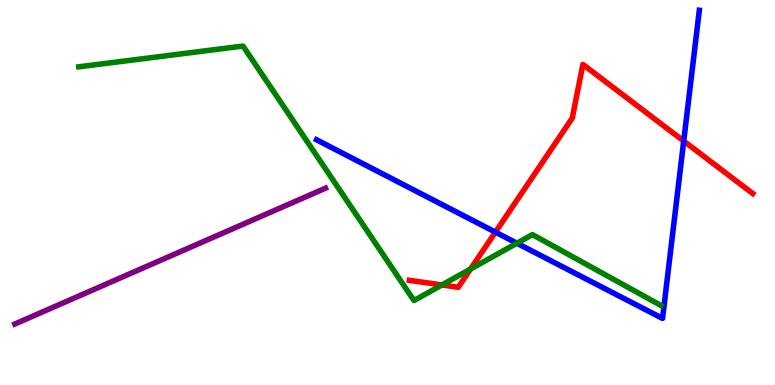[{'lines': ['blue', 'red'], 'intersections': [{'x': 6.39, 'y': 3.97}, {'x': 8.82, 'y': 6.34}]}, {'lines': ['green', 'red'], 'intersections': [{'x': 5.7, 'y': 2.6}, {'x': 6.07, 'y': 3.01}]}, {'lines': ['purple', 'red'], 'intersections': []}, {'lines': ['blue', 'green'], 'intersections': [{'x': 6.67, 'y': 3.68}]}, {'lines': ['blue', 'purple'], 'intersections': []}, {'lines': ['green', 'purple'], 'intersections': []}]